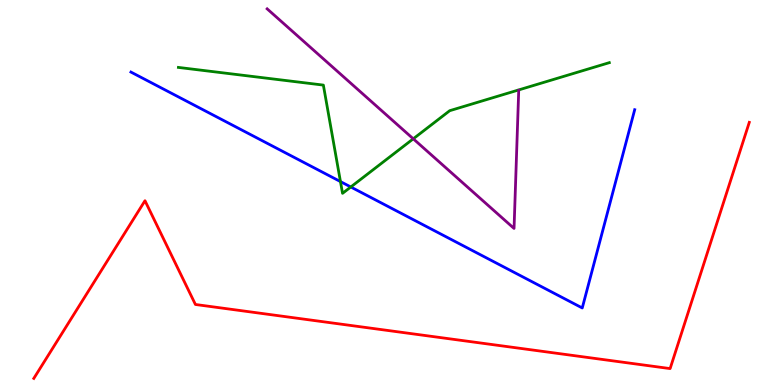[{'lines': ['blue', 'red'], 'intersections': []}, {'lines': ['green', 'red'], 'intersections': []}, {'lines': ['purple', 'red'], 'intersections': []}, {'lines': ['blue', 'green'], 'intersections': [{'x': 4.39, 'y': 5.28}, {'x': 4.53, 'y': 5.14}]}, {'lines': ['blue', 'purple'], 'intersections': []}, {'lines': ['green', 'purple'], 'intersections': [{'x': 5.33, 'y': 6.39}]}]